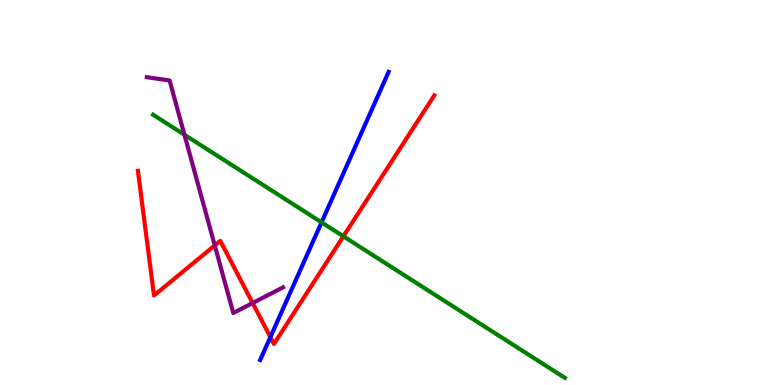[{'lines': ['blue', 'red'], 'intersections': [{'x': 3.49, 'y': 1.24}]}, {'lines': ['green', 'red'], 'intersections': [{'x': 4.43, 'y': 3.86}]}, {'lines': ['purple', 'red'], 'intersections': [{'x': 2.77, 'y': 3.63}, {'x': 3.26, 'y': 2.13}]}, {'lines': ['blue', 'green'], 'intersections': [{'x': 4.15, 'y': 4.22}]}, {'lines': ['blue', 'purple'], 'intersections': []}, {'lines': ['green', 'purple'], 'intersections': [{'x': 2.38, 'y': 6.5}]}]